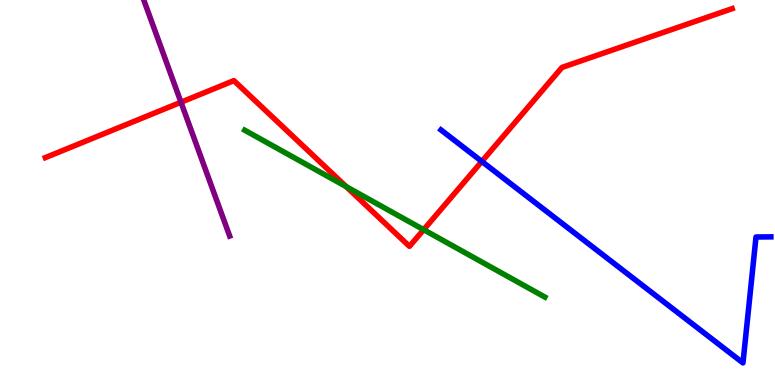[{'lines': ['blue', 'red'], 'intersections': [{'x': 6.22, 'y': 5.81}]}, {'lines': ['green', 'red'], 'intersections': [{'x': 4.47, 'y': 5.15}, {'x': 5.47, 'y': 4.03}]}, {'lines': ['purple', 'red'], 'intersections': [{'x': 2.34, 'y': 7.34}]}, {'lines': ['blue', 'green'], 'intersections': []}, {'lines': ['blue', 'purple'], 'intersections': []}, {'lines': ['green', 'purple'], 'intersections': []}]